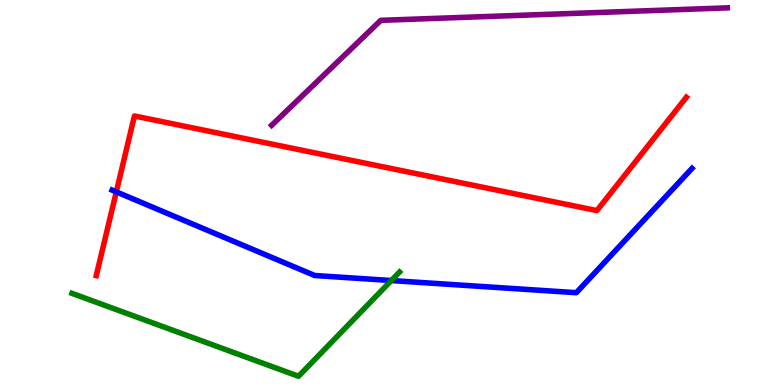[{'lines': ['blue', 'red'], 'intersections': [{'x': 1.5, 'y': 5.02}]}, {'lines': ['green', 'red'], 'intersections': []}, {'lines': ['purple', 'red'], 'intersections': []}, {'lines': ['blue', 'green'], 'intersections': [{'x': 5.05, 'y': 2.71}]}, {'lines': ['blue', 'purple'], 'intersections': []}, {'lines': ['green', 'purple'], 'intersections': []}]